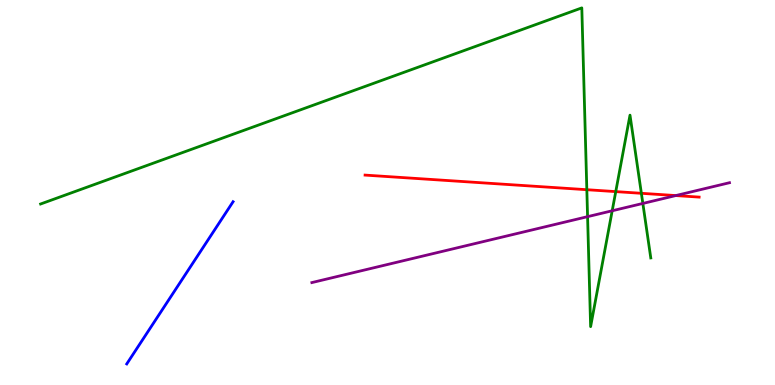[{'lines': ['blue', 'red'], 'intersections': []}, {'lines': ['green', 'red'], 'intersections': [{'x': 7.57, 'y': 5.07}, {'x': 7.95, 'y': 5.02}, {'x': 8.28, 'y': 4.98}]}, {'lines': ['purple', 'red'], 'intersections': [{'x': 8.72, 'y': 4.92}]}, {'lines': ['blue', 'green'], 'intersections': []}, {'lines': ['blue', 'purple'], 'intersections': []}, {'lines': ['green', 'purple'], 'intersections': [{'x': 7.58, 'y': 4.37}, {'x': 7.9, 'y': 4.53}, {'x': 8.29, 'y': 4.72}]}]